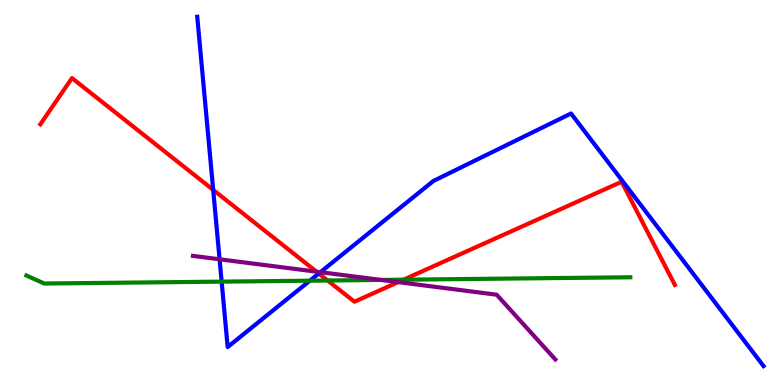[{'lines': ['blue', 'red'], 'intersections': [{'x': 2.75, 'y': 5.07}, {'x': 4.11, 'y': 2.9}]}, {'lines': ['green', 'red'], 'intersections': [{'x': 4.23, 'y': 2.71}, {'x': 5.21, 'y': 2.74}]}, {'lines': ['purple', 'red'], 'intersections': [{'x': 4.08, 'y': 2.94}, {'x': 5.14, 'y': 2.67}]}, {'lines': ['blue', 'green'], 'intersections': [{'x': 2.86, 'y': 2.68}, {'x': 4.0, 'y': 2.71}]}, {'lines': ['blue', 'purple'], 'intersections': [{'x': 2.83, 'y': 3.27}, {'x': 4.13, 'y': 2.93}]}, {'lines': ['green', 'purple'], 'intersections': [{'x': 4.92, 'y': 2.73}]}]